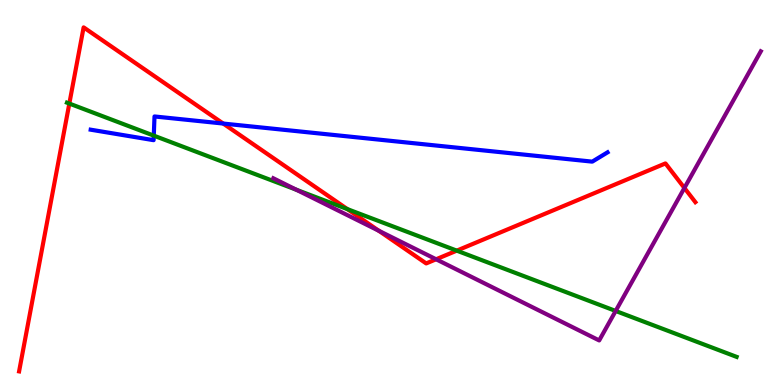[{'lines': ['blue', 'red'], 'intersections': [{'x': 2.88, 'y': 6.79}]}, {'lines': ['green', 'red'], 'intersections': [{'x': 0.895, 'y': 7.31}, {'x': 4.48, 'y': 4.57}, {'x': 5.89, 'y': 3.49}]}, {'lines': ['purple', 'red'], 'intersections': [{'x': 4.89, 'y': 4.01}, {'x': 5.63, 'y': 3.27}, {'x': 8.83, 'y': 5.12}]}, {'lines': ['blue', 'green'], 'intersections': [{'x': 1.98, 'y': 6.48}]}, {'lines': ['blue', 'purple'], 'intersections': []}, {'lines': ['green', 'purple'], 'intersections': [{'x': 3.82, 'y': 5.07}, {'x': 7.94, 'y': 1.92}]}]